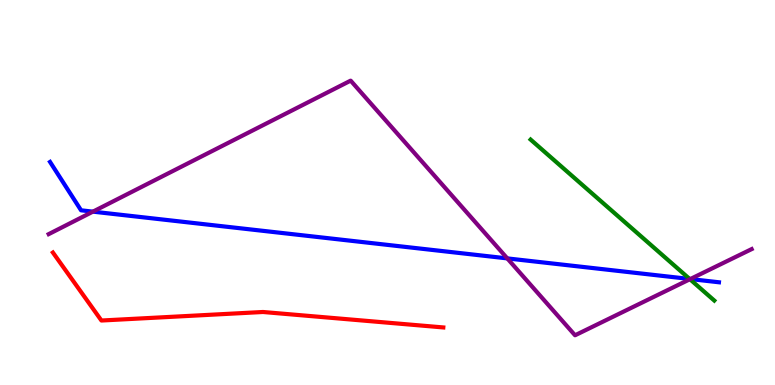[{'lines': ['blue', 'red'], 'intersections': []}, {'lines': ['green', 'red'], 'intersections': []}, {'lines': ['purple', 'red'], 'intersections': []}, {'lines': ['blue', 'green'], 'intersections': [{'x': 8.9, 'y': 2.75}]}, {'lines': ['blue', 'purple'], 'intersections': [{'x': 1.2, 'y': 4.5}, {'x': 6.55, 'y': 3.29}, {'x': 8.91, 'y': 2.75}]}, {'lines': ['green', 'purple'], 'intersections': [{'x': 8.9, 'y': 2.75}]}]